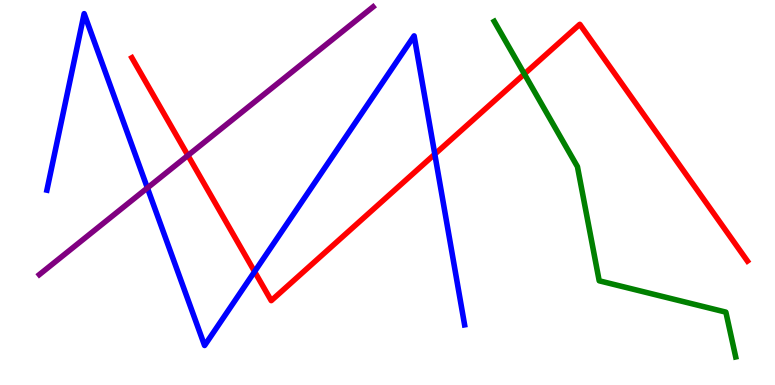[{'lines': ['blue', 'red'], 'intersections': [{'x': 3.29, 'y': 2.95}, {'x': 5.61, 'y': 6.0}]}, {'lines': ['green', 'red'], 'intersections': [{'x': 6.77, 'y': 8.08}]}, {'lines': ['purple', 'red'], 'intersections': [{'x': 2.42, 'y': 5.96}]}, {'lines': ['blue', 'green'], 'intersections': []}, {'lines': ['blue', 'purple'], 'intersections': [{'x': 1.9, 'y': 5.12}]}, {'lines': ['green', 'purple'], 'intersections': []}]